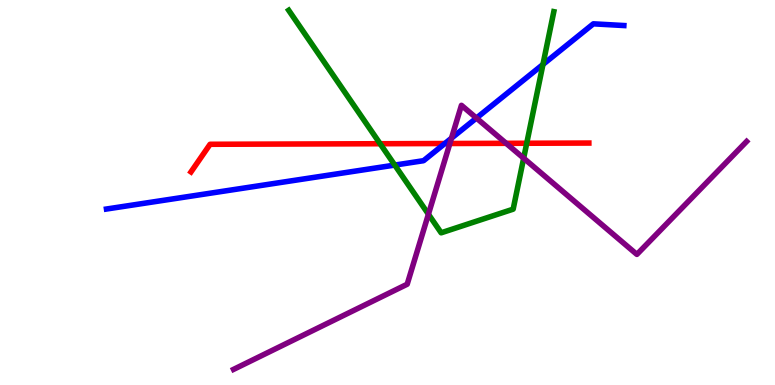[{'lines': ['blue', 'red'], 'intersections': [{'x': 5.74, 'y': 6.27}]}, {'lines': ['green', 'red'], 'intersections': [{'x': 4.9, 'y': 6.27}, {'x': 6.8, 'y': 6.28}]}, {'lines': ['purple', 'red'], 'intersections': [{'x': 5.8, 'y': 6.27}, {'x': 6.53, 'y': 6.28}]}, {'lines': ['blue', 'green'], 'intersections': [{'x': 5.09, 'y': 5.71}, {'x': 7.01, 'y': 8.33}]}, {'lines': ['blue', 'purple'], 'intersections': [{'x': 5.83, 'y': 6.41}, {'x': 6.15, 'y': 6.93}]}, {'lines': ['green', 'purple'], 'intersections': [{'x': 5.53, 'y': 4.44}, {'x': 6.76, 'y': 5.89}]}]